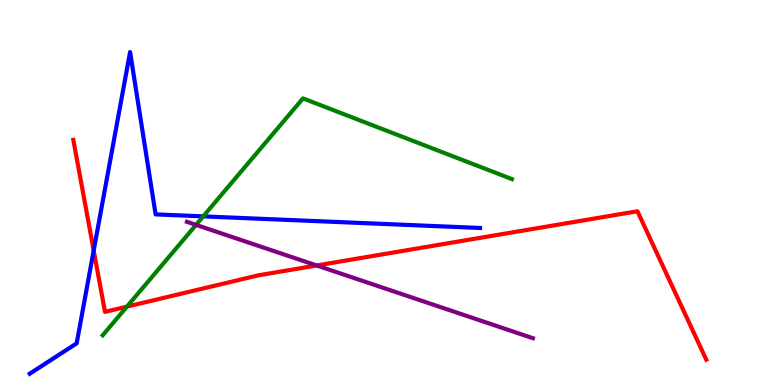[{'lines': ['blue', 'red'], 'intersections': [{'x': 1.21, 'y': 3.49}]}, {'lines': ['green', 'red'], 'intersections': [{'x': 1.64, 'y': 2.04}]}, {'lines': ['purple', 'red'], 'intersections': [{'x': 4.09, 'y': 3.1}]}, {'lines': ['blue', 'green'], 'intersections': [{'x': 2.62, 'y': 4.38}]}, {'lines': ['blue', 'purple'], 'intersections': []}, {'lines': ['green', 'purple'], 'intersections': [{'x': 2.53, 'y': 4.16}]}]